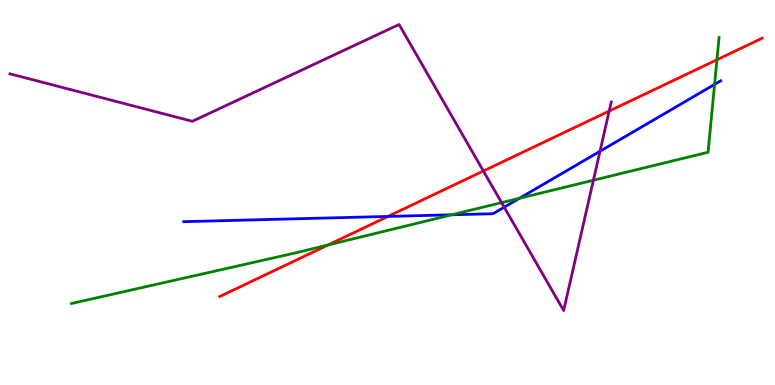[{'lines': ['blue', 'red'], 'intersections': [{'x': 5.01, 'y': 4.38}]}, {'lines': ['green', 'red'], 'intersections': [{'x': 4.23, 'y': 3.64}, {'x': 9.25, 'y': 8.45}]}, {'lines': ['purple', 'red'], 'intersections': [{'x': 6.24, 'y': 5.56}, {'x': 7.86, 'y': 7.12}]}, {'lines': ['blue', 'green'], 'intersections': [{'x': 5.83, 'y': 4.42}, {'x': 6.7, 'y': 4.85}, {'x': 9.22, 'y': 7.81}]}, {'lines': ['blue', 'purple'], 'intersections': [{'x': 6.51, 'y': 4.62}, {'x': 7.74, 'y': 6.07}]}, {'lines': ['green', 'purple'], 'intersections': [{'x': 6.47, 'y': 4.74}, {'x': 7.66, 'y': 5.32}]}]